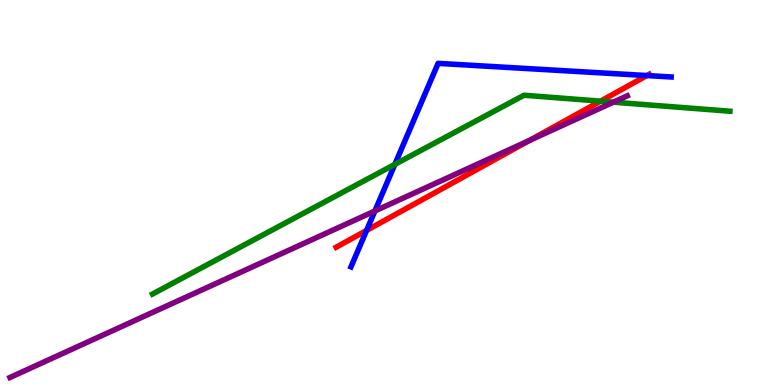[{'lines': ['blue', 'red'], 'intersections': [{'x': 4.73, 'y': 4.01}, {'x': 8.35, 'y': 8.04}]}, {'lines': ['green', 'red'], 'intersections': [{'x': 7.75, 'y': 7.37}]}, {'lines': ['purple', 'red'], 'intersections': [{'x': 6.83, 'y': 6.35}]}, {'lines': ['blue', 'green'], 'intersections': [{'x': 5.09, 'y': 5.73}]}, {'lines': ['blue', 'purple'], 'intersections': [{'x': 4.84, 'y': 4.52}]}, {'lines': ['green', 'purple'], 'intersections': [{'x': 7.91, 'y': 7.35}]}]